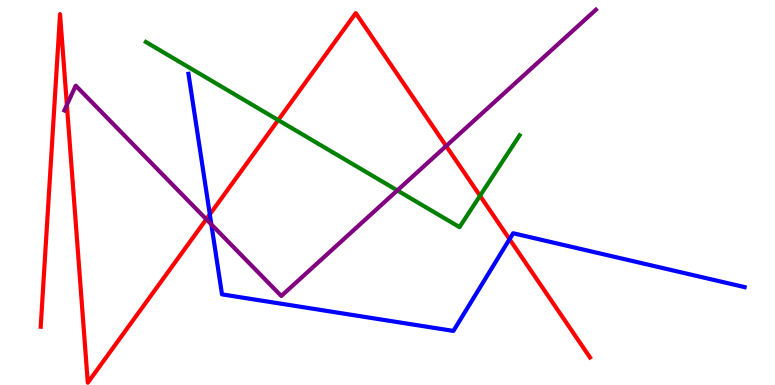[{'lines': ['blue', 'red'], 'intersections': [{'x': 2.71, 'y': 4.43}, {'x': 6.57, 'y': 3.79}]}, {'lines': ['green', 'red'], 'intersections': [{'x': 3.59, 'y': 6.88}, {'x': 6.19, 'y': 4.91}]}, {'lines': ['purple', 'red'], 'intersections': [{'x': 0.863, 'y': 7.27}, {'x': 2.66, 'y': 4.31}, {'x': 5.76, 'y': 6.21}]}, {'lines': ['blue', 'green'], 'intersections': []}, {'lines': ['blue', 'purple'], 'intersections': [{'x': 2.73, 'y': 4.17}]}, {'lines': ['green', 'purple'], 'intersections': [{'x': 5.13, 'y': 5.05}]}]